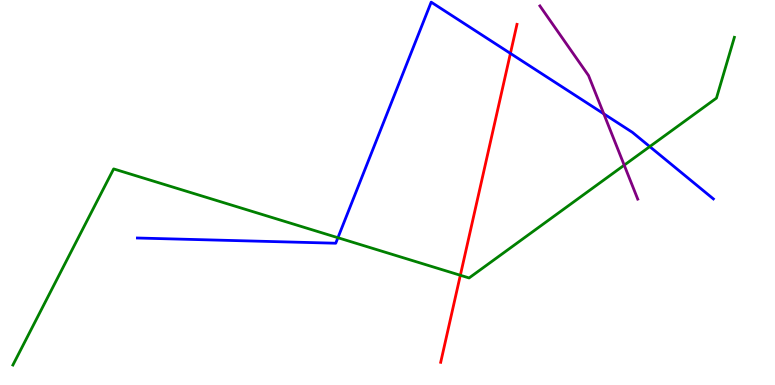[{'lines': ['blue', 'red'], 'intersections': [{'x': 6.59, 'y': 8.61}]}, {'lines': ['green', 'red'], 'intersections': [{'x': 5.94, 'y': 2.85}]}, {'lines': ['purple', 'red'], 'intersections': []}, {'lines': ['blue', 'green'], 'intersections': [{'x': 4.36, 'y': 3.83}, {'x': 8.38, 'y': 6.19}]}, {'lines': ['blue', 'purple'], 'intersections': [{'x': 7.79, 'y': 7.04}]}, {'lines': ['green', 'purple'], 'intersections': [{'x': 8.05, 'y': 5.71}]}]